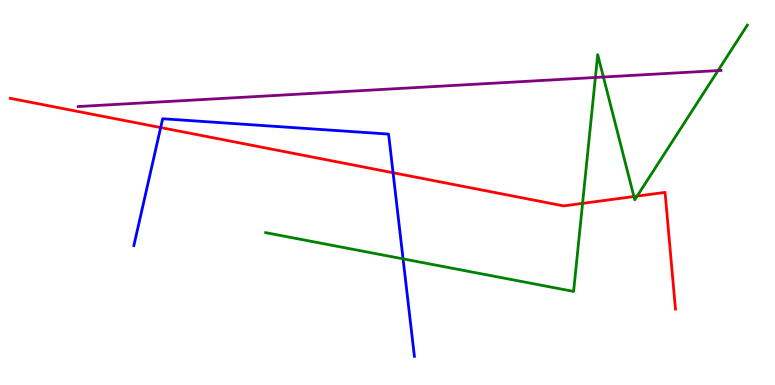[{'lines': ['blue', 'red'], 'intersections': [{'x': 2.07, 'y': 6.69}, {'x': 5.07, 'y': 5.51}]}, {'lines': ['green', 'red'], 'intersections': [{'x': 7.52, 'y': 4.72}, {'x': 8.18, 'y': 4.9}, {'x': 8.22, 'y': 4.91}]}, {'lines': ['purple', 'red'], 'intersections': []}, {'lines': ['blue', 'green'], 'intersections': [{'x': 5.2, 'y': 3.28}]}, {'lines': ['blue', 'purple'], 'intersections': []}, {'lines': ['green', 'purple'], 'intersections': [{'x': 7.68, 'y': 7.99}, {'x': 7.79, 'y': 8.0}, {'x': 9.27, 'y': 8.17}]}]